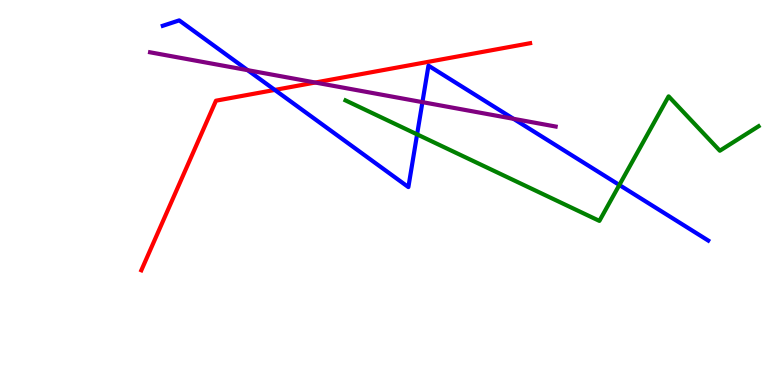[{'lines': ['blue', 'red'], 'intersections': [{'x': 3.55, 'y': 7.66}]}, {'lines': ['green', 'red'], 'intersections': []}, {'lines': ['purple', 'red'], 'intersections': [{'x': 4.07, 'y': 7.86}]}, {'lines': ['blue', 'green'], 'intersections': [{'x': 5.38, 'y': 6.51}, {'x': 7.99, 'y': 5.2}]}, {'lines': ['blue', 'purple'], 'intersections': [{'x': 3.2, 'y': 8.18}, {'x': 5.45, 'y': 7.35}, {'x': 6.63, 'y': 6.91}]}, {'lines': ['green', 'purple'], 'intersections': []}]